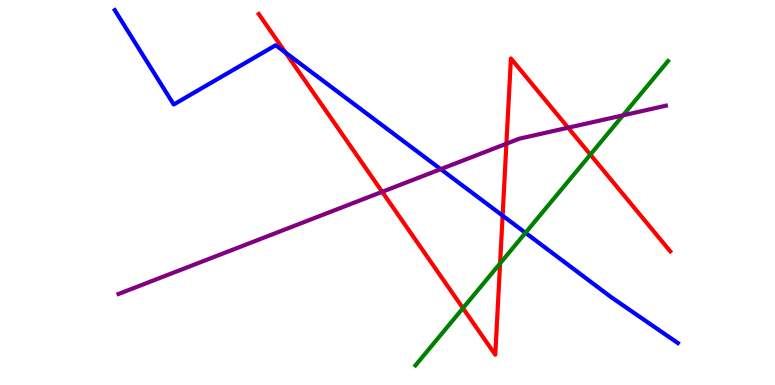[{'lines': ['blue', 'red'], 'intersections': [{'x': 3.68, 'y': 8.63}, {'x': 6.49, 'y': 4.4}]}, {'lines': ['green', 'red'], 'intersections': [{'x': 5.97, 'y': 2.0}, {'x': 6.45, 'y': 3.16}, {'x': 7.62, 'y': 5.98}]}, {'lines': ['purple', 'red'], 'intersections': [{'x': 4.93, 'y': 5.02}, {'x': 6.53, 'y': 6.27}, {'x': 7.33, 'y': 6.68}]}, {'lines': ['blue', 'green'], 'intersections': [{'x': 6.78, 'y': 3.95}]}, {'lines': ['blue', 'purple'], 'intersections': [{'x': 5.69, 'y': 5.61}]}, {'lines': ['green', 'purple'], 'intersections': [{'x': 8.04, 'y': 7.0}]}]